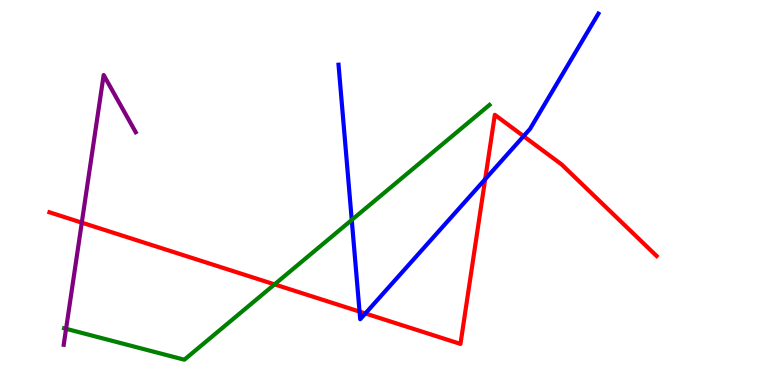[{'lines': ['blue', 'red'], 'intersections': [{'x': 4.64, 'y': 1.91}, {'x': 4.71, 'y': 1.86}, {'x': 6.26, 'y': 5.35}, {'x': 6.76, 'y': 6.46}]}, {'lines': ['green', 'red'], 'intersections': [{'x': 3.54, 'y': 2.61}]}, {'lines': ['purple', 'red'], 'intersections': [{'x': 1.06, 'y': 4.22}]}, {'lines': ['blue', 'green'], 'intersections': [{'x': 4.54, 'y': 4.29}]}, {'lines': ['blue', 'purple'], 'intersections': []}, {'lines': ['green', 'purple'], 'intersections': [{'x': 0.853, 'y': 1.46}]}]